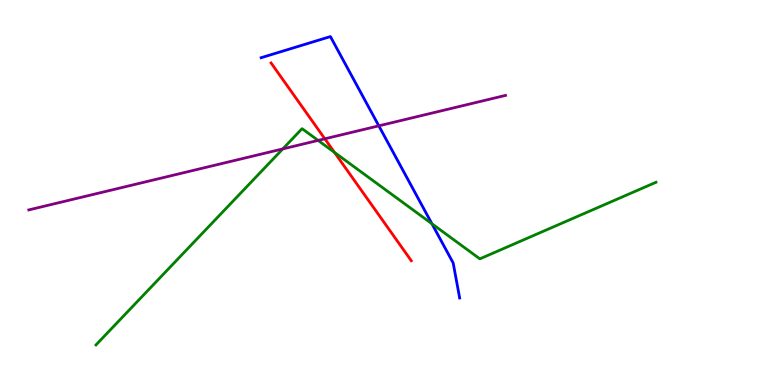[{'lines': ['blue', 'red'], 'intersections': []}, {'lines': ['green', 'red'], 'intersections': [{'x': 4.32, 'y': 6.04}]}, {'lines': ['purple', 'red'], 'intersections': [{'x': 4.19, 'y': 6.39}]}, {'lines': ['blue', 'green'], 'intersections': [{'x': 5.57, 'y': 4.19}]}, {'lines': ['blue', 'purple'], 'intersections': [{'x': 4.89, 'y': 6.73}]}, {'lines': ['green', 'purple'], 'intersections': [{'x': 3.65, 'y': 6.13}, {'x': 4.1, 'y': 6.35}]}]